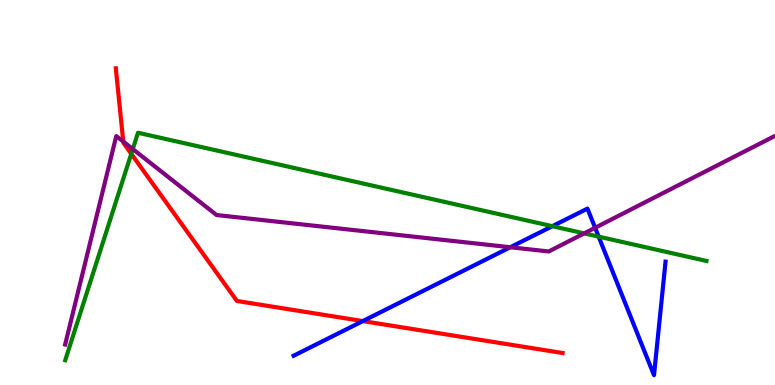[{'lines': ['blue', 'red'], 'intersections': [{'x': 4.68, 'y': 1.66}]}, {'lines': ['green', 'red'], 'intersections': [{'x': 1.69, 'y': 6.0}]}, {'lines': ['purple', 'red'], 'intersections': [{'x': 1.59, 'y': 6.32}]}, {'lines': ['blue', 'green'], 'intersections': [{'x': 7.13, 'y': 4.12}, {'x': 7.72, 'y': 3.85}]}, {'lines': ['blue', 'purple'], 'intersections': [{'x': 6.58, 'y': 3.58}, {'x': 7.68, 'y': 4.08}]}, {'lines': ['green', 'purple'], 'intersections': [{'x': 1.71, 'y': 6.13}, {'x': 7.54, 'y': 3.94}]}]